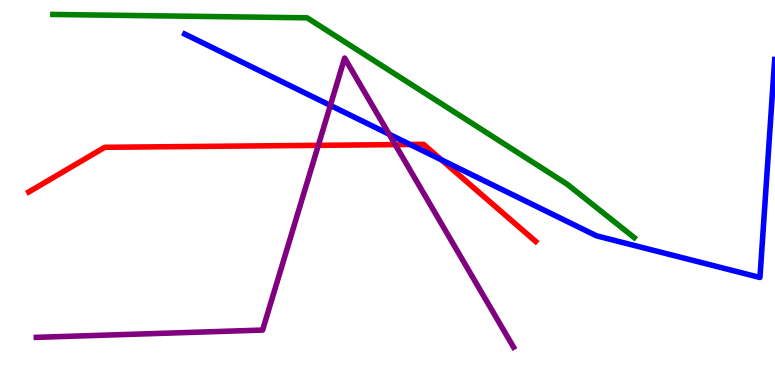[{'lines': ['blue', 'red'], 'intersections': [{'x': 5.29, 'y': 6.25}, {'x': 5.7, 'y': 5.85}]}, {'lines': ['green', 'red'], 'intersections': []}, {'lines': ['purple', 'red'], 'intersections': [{'x': 4.11, 'y': 6.23}, {'x': 5.1, 'y': 6.24}]}, {'lines': ['blue', 'green'], 'intersections': []}, {'lines': ['blue', 'purple'], 'intersections': [{'x': 4.26, 'y': 7.26}, {'x': 5.02, 'y': 6.51}]}, {'lines': ['green', 'purple'], 'intersections': []}]